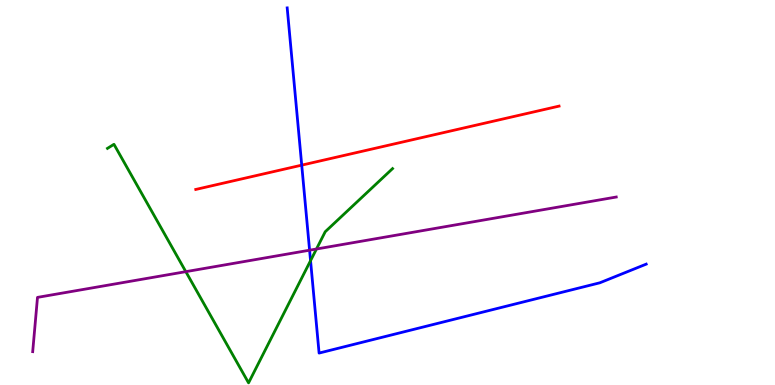[{'lines': ['blue', 'red'], 'intersections': [{'x': 3.89, 'y': 5.71}]}, {'lines': ['green', 'red'], 'intersections': []}, {'lines': ['purple', 'red'], 'intersections': []}, {'lines': ['blue', 'green'], 'intersections': [{'x': 4.01, 'y': 3.23}]}, {'lines': ['blue', 'purple'], 'intersections': [{'x': 3.99, 'y': 3.5}]}, {'lines': ['green', 'purple'], 'intersections': [{'x': 2.4, 'y': 2.94}, {'x': 4.08, 'y': 3.53}]}]